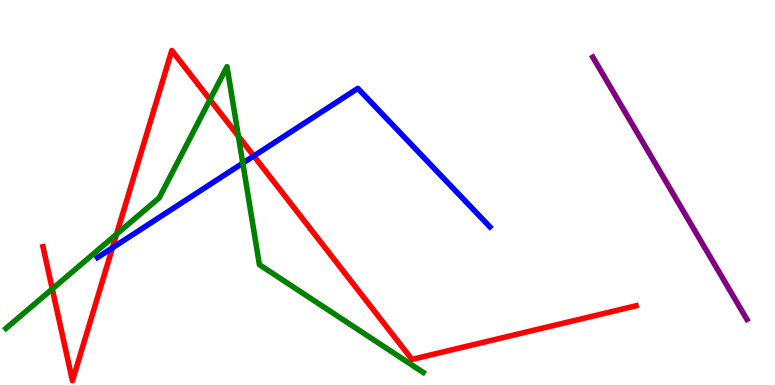[{'lines': ['blue', 'red'], 'intersections': [{'x': 1.45, 'y': 3.56}, {'x': 3.27, 'y': 5.95}]}, {'lines': ['green', 'red'], 'intersections': [{'x': 0.674, 'y': 2.49}, {'x': 1.5, 'y': 3.92}, {'x': 2.71, 'y': 7.41}, {'x': 3.08, 'y': 6.46}]}, {'lines': ['purple', 'red'], 'intersections': []}, {'lines': ['blue', 'green'], 'intersections': [{'x': 3.13, 'y': 5.76}]}, {'lines': ['blue', 'purple'], 'intersections': []}, {'lines': ['green', 'purple'], 'intersections': []}]